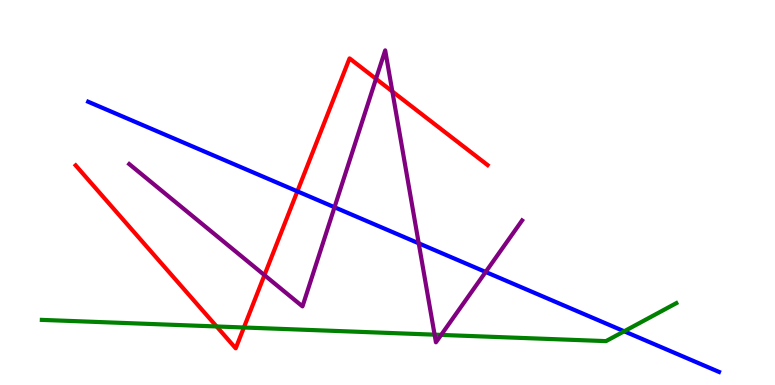[{'lines': ['blue', 'red'], 'intersections': [{'x': 3.84, 'y': 5.03}]}, {'lines': ['green', 'red'], 'intersections': [{'x': 2.79, 'y': 1.52}, {'x': 3.15, 'y': 1.49}]}, {'lines': ['purple', 'red'], 'intersections': [{'x': 3.41, 'y': 2.85}, {'x': 4.85, 'y': 7.95}, {'x': 5.06, 'y': 7.62}]}, {'lines': ['blue', 'green'], 'intersections': [{'x': 8.05, 'y': 1.39}]}, {'lines': ['blue', 'purple'], 'intersections': [{'x': 4.32, 'y': 4.62}, {'x': 5.4, 'y': 3.68}, {'x': 6.27, 'y': 2.94}]}, {'lines': ['green', 'purple'], 'intersections': [{'x': 5.61, 'y': 1.31}, {'x': 5.69, 'y': 1.3}]}]